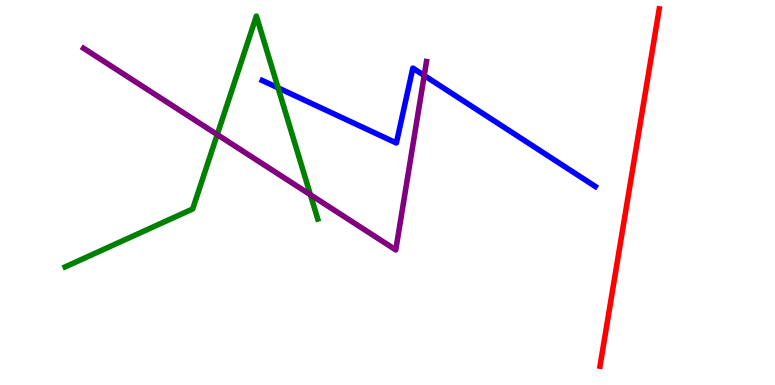[{'lines': ['blue', 'red'], 'intersections': []}, {'lines': ['green', 'red'], 'intersections': []}, {'lines': ['purple', 'red'], 'intersections': []}, {'lines': ['blue', 'green'], 'intersections': [{'x': 3.59, 'y': 7.72}]}, {'lines': ['blue', 'purple'], 'intersections': [{'x': 5.47, 'y': 8.04}]}, {'lines': ['green', 'purple'], 'intersections': [{'x': 2.8, 'y': 6.5}, {'x': 4.01, 'y': 4.94}]}]